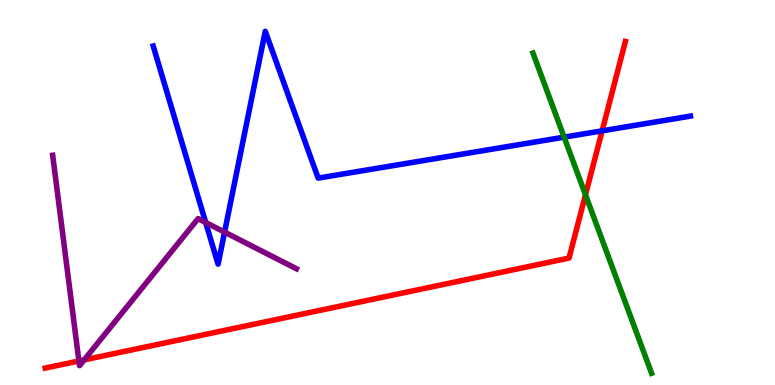[{'lines': ['blue', 'red'], 'intersections': [{'x': 7.77, 'y': 6.6}]}, {'lines': ['green', 'red'], 'intersections': [{'x': 7.55, 'y': 4.94}]}, {'lines': ['purple', 'red'], 'intersections': [{'x': 1.02, 'y': 0.624}, {'x': 1.09, 'y': 0.653}]}, {'lines': ['blue', 'green'], 'intersections': [{'x': 7.28, 'y': 6.44}]}, {'lines': ['blue', 'purple'], 'intersections': [{'x': 2.65, 'y': 4.22}, {'x': 2.9, 'y': 3.97}]}, {'lines': ['green', 'purple'], 'intersections': []}]